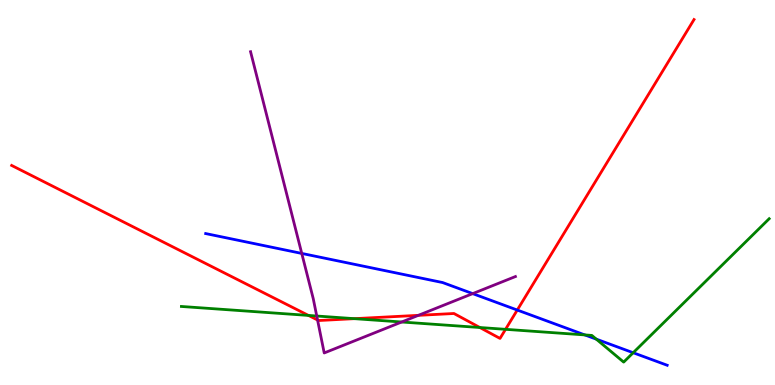[{'lines': ['blue', 'red'], 'intersections': [{'x': 6.67, 'y': 1.95}]}, {'lines': ['green', 'red'], 'intersections': [{'x': 3.98, 'y': 1.81}, {'x': 4.57, 'y': 1.72}, {'x': 6.19, 'y': 1.49}, {'x': 6.52, 'y': 1.45}]}, {'lines': ['purple', 'red'], 'intersections': [{'x': 4.1, 'y': 1.69}, {'x': 5.4, 'y': 1.81}]}, {'lines': ['blue', 'green'], 'intersections': [{'x': 7.55, 'y': 1.3}, {'x': 7.69, 'y': 1.19}, {'x': 8.17, 'y': 0.838}]}, {'lines': ['blue', 'purple'], 'intersections': [{'x': 3.89, 'y': 3.42}, {'x': 6.1, 'y': 2.37}]}, {'lines': ['green', 'purple'], 'intersections': [{'x': 4.09, 'y': 1.79}, {'x': 5.18, 'y': 1.64}]}]